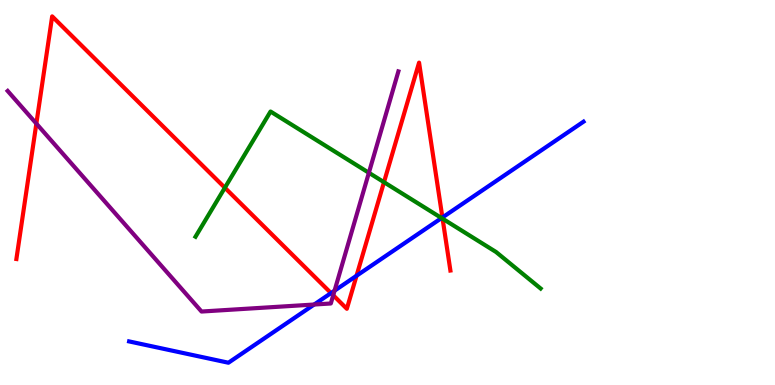[{'lines': ['blue', 'red'], 'intersections': [{'x': 4.27, 'y': 2.39}, {'x': 4.6, 'y': 2.84}, {'x': 5.71, 'y': 4.35}]}, {'lines': ['green', 'red'], 'intersections': [{'x': 2.9, 'y': 5.12}, {'x': 4.95, 'y': 5.27}, {'x': 5.71, 'y': 4.32}]}, {'lines': ['purple', 'red'], 'intersections': [{'x': 0.469, 'y': 6.79}, {'x': 4.3, 'y': 2.33}]}, {'lines': ['blue', 'green'], 'intersections': [{'x': 5.7, 'y': 4.34}]}, {'lines': ['blue', 'purple'], 'intersections': [{'x': 4.05, 'y': 2.09}, {'x': 4.32, 'y': 2.45}]}, {'lines': ['green', 'purple'], 'intersections': [{'x': 4.76, 'y': 5.51}]}]